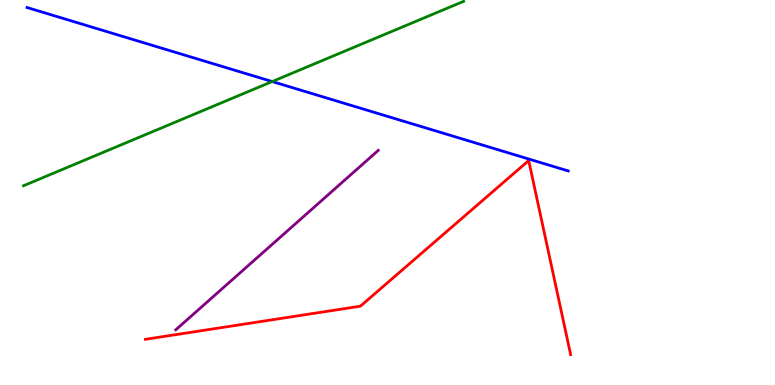[{'lines': ['blue', 'red'], 'intersections': []}, {'lines': ['green', 'red'], 'intersections': []}, {'lines': ['purple', 'red'], 'intersections': []}, {'lines': ['blue', 'green'], 'intersections': [{'x': 3.51, 'y': 7.88}]}, {'lines': ['blue', 'purple'], 'intersections': []}, {'lines': ['green', 'purple'], 'intersections': []}]